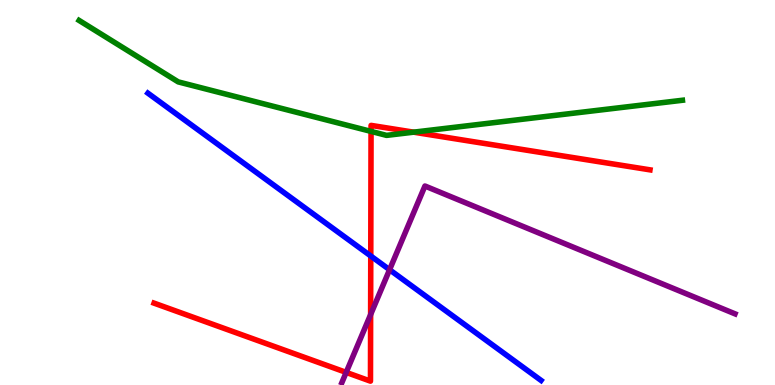[{'lines': ['blue', 'red'], 'intersections': [{'x': 4.78, 'y': 3.35}]}, {'lines': ['green', 'red'], 'intersections': [{'x': 4.79, 'y': 6.59}, {'x': 5.34, 'y': 6.57}]}, {'lines': ['purple', 'red'], 'intersections': [{'x': 4.47, 'y': 0.327}, {'x': 4.78, 'y': 1.83}]}, {'lines': ['blue', 'green'], 'intersections': []}, {'lines': ['blue', 'purple'], 'intersections': [{'x': 5.03, 'y': 2.99}]}, {'lines': ['green', 'purple'], 'intersections': []}]